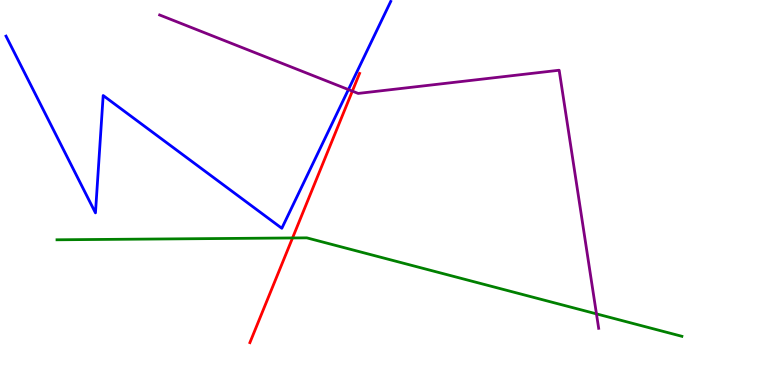[{'lines': ['blue', 'red'], 'intersections': []}, {'lines': ['green', 'red'], 'intersections': [{'x': 3.77, 'y': 3.82}]}, {'lines': ['purple', 'red'], 'intersections': [{'x': 4.55, 'y': 7.63}]}, {'lines': ['blue', 'green'], 'intersections': []}, {'lines': ['blue', 'purple'], 'intersections': [{'x': 4.5, 'y': 7.67}]}, {'lines': ['green', 'purple'], 'intersections': [{'x': 7.7, 'y': 1.85}]}]